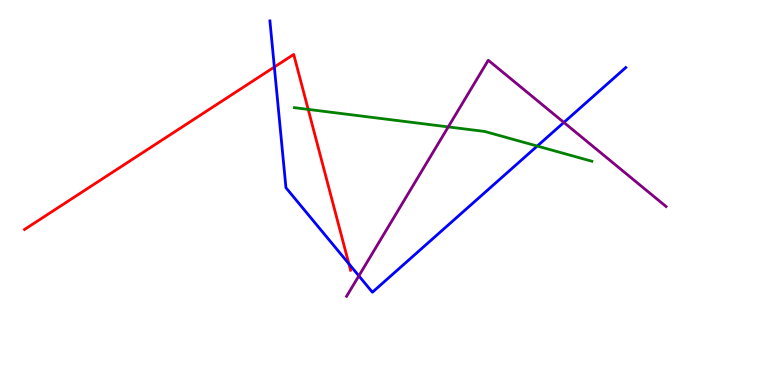[{'lines': ['blue', 'red'], 'intersections': [{'x': 3.54, 'y': 8.26}, {'x': 4.5, 'y': 3.15}]}, {'lines': ['green', 'red'], 'intersections': [{'x': 3.98, 'y': 7.16}]}, {'lines': ['purple', 'red'], 'intersections': []}, {'lines': ['blue', 'green'], 'intersections': [{'x': 6.93, 'y': 6.21}]}, {'lines': ['blue', 'purple'], 'intersections': [{'x': 4.63, 'y': 2.83}, {'x': 7.28, 'y': 6.82}]}, {'lines': ['green', 'purple'], 'intersections': [{'x': 5.78, 'y': 6.7}]}]